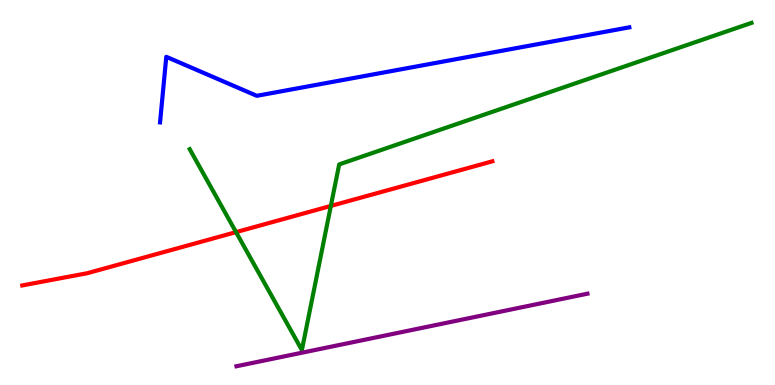[{'lines': ['blue', 'red'], 'intersections': []}, {'lines': ['green', 'red'], 'intersections': [{'x': 3.05, 'y': 3.97}, {'x': 4.27, 'y': 4.65}]}, {'lines': ['purple', 'red'], 'intersections': []}, {'lines': ['blue', 'green'], 'intersections': []}, {'lines': ['blue', 'purple'], 'intersections': []}, {'lines': ['green', 'purple'], 'intersections': []}]